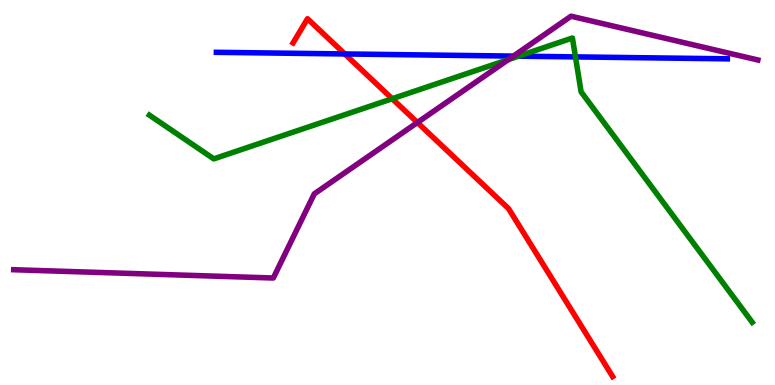[{'lines': ['blue', 'red'], 'intersections': [{'x': 4.45, 'y': 8.6}]}, {'lines': ['green', 'red'], 'intersections': [{'x': 5.06, 'y': 7.44}]}, {'lines': ['purple', 'red'], 'intersections': [{'x': 5.39, 'y': 6.82}]}, {'lines': ['blue', 'green'], 'intersections': [{'x': 6.69, 'y': 8.54}, {'x': 7.43, 'y': 8.52}]}, {'lines': ['blue', 'purple'], 'intersections': [{'x': 6.62, 'y': 8.54}]}, {'lines': ['green', 'purple'], 'intersections': [{'x': 6.56, 'y': 8.45}]}]